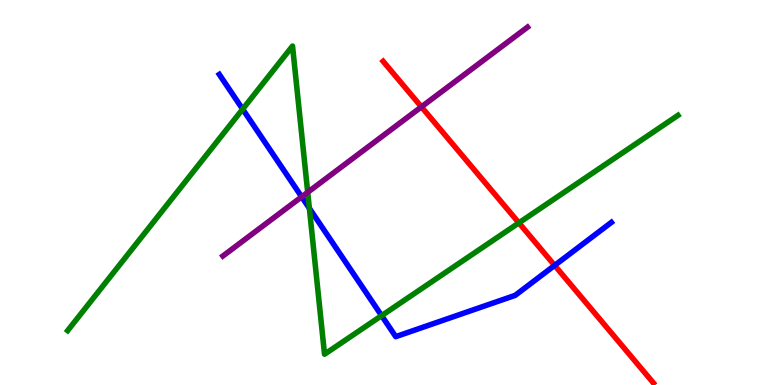[{'lines': ['blue', 'red'], 'intersections': [{'x': 7.16, 'y': 3.11}]}, {'lines': ['green', 'red'], 'intersections': [{'x': 6.7, 'y': 4.21}]}, {'lines': ['purple', 'red'], 'intersections': [{'x': 5.44, 'y': 7.22}]}, {'lines': ['blue', 'green'], 'intersections': [{'x': 3.13, 'y': 7.16}, {'x': 3.99, 'y': 4.59}, {'x': 4.92, 'y': 1.8}]}, {'lines': ['blue', 'purple'], 'intersections': [{'x': 3.89, 'y': 4.89}]}, {'lines': ['green', 'purple'], 'intersections': [{'x': 3.97, 'y': 5.01}]}]